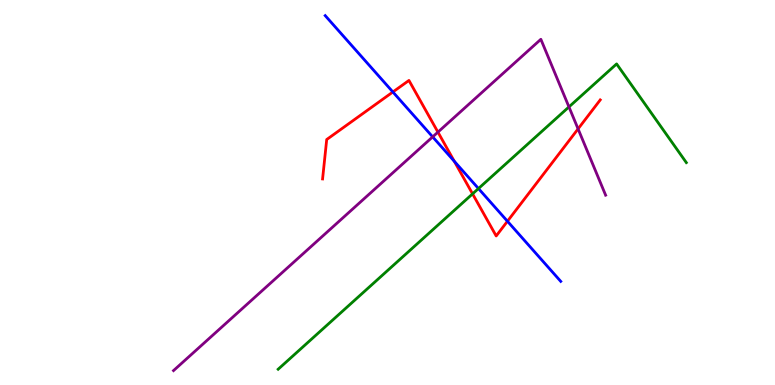[{'lines': ['blue', 'red'], 'intersections': [{'x': 5.07, 'y': 7.61}, {'x': 5.86, 'y': 5.81}, {'x': 6.55, 'y': 4.25}]}, {'lines': ['green', 'red'], 'intersections': [{'x': 6.1, 'y': 4.96}]}, {'lines': ['purple', 'red'], 'intersections': [{'x': 5.65, 'y': 6.57}, {'x': 7.46, 'y': 6.65}]}, {'lines': ['blue', 'green'], 'intersections': [{'x': 6.17, 'y': 5.1}]}, {'lines': ['blue', 'purple'], 'intersections': [{'x': 5.58, 'y': 6.44}]}, {'lines': ['green', 'purple'], 'intersections': [{'x': 7.34, 'y': 7.22}]}]